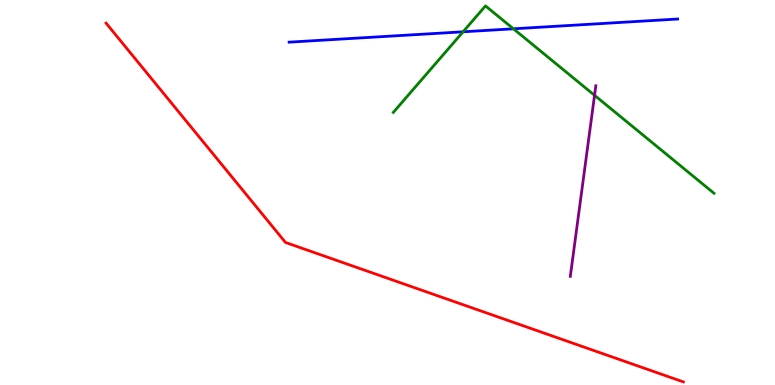[{'lines': ['blue', 'red'], 'intersections': []}, {'lines': ['green', 'red'], 'intersections': []}, {'lines': ['purple', 'red'], 'intersections': []}, {'lines': ['blue', 'green'], 'intersections': [{'x': 5.98, 'y': 9.17}, {'x': 6.62, 'y': 9.25}]}, {'lines': ['blue', 'purple'], 'intersections': []}, {'lines': ['green', 'purple'], 'intersections': [{'x': 7.67, 'y': 7.52}]}]